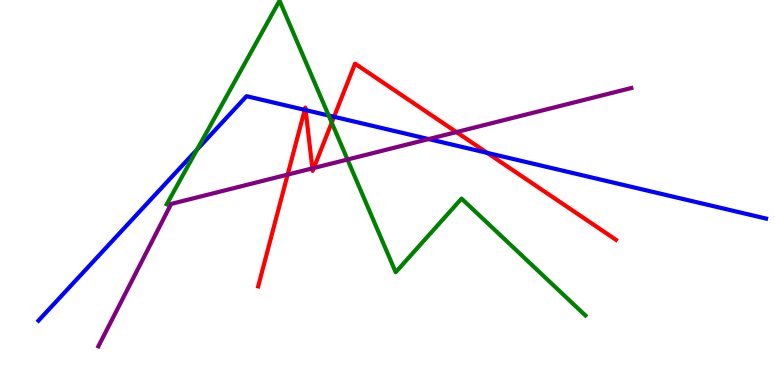[{'lines': ['blue', 'red'], 'intersections': [{'x': 3.93, 'y': 7.15}, {'x': 3.94, 'y': 7.14}, {'x': 4.31, 'y': 6.97}, {'x': 6.29, 'y': 6.03}]}, {'lines': ['green', 'red'], 'intersections': [{'x': 4.28, 'y': 6.81}]}, {'lines': ['purple', 'red'], 'intersections': [{'x': 3.71, 'y': 5.47}, {'x': 4.03, 'y': 5.63}, {'x': 4.05, 'y': 5.64}, {'x': 5.89, 'y': 6.57}]}, {'lines': ['blue', 'green'], 'intersections': [{'x': 2.54, 'y': 6.11}, {'x': 4.24, 'y': 7.0}]}, {'lines': ['blue', 'purple'], 'intersections': [{'x': 5.53, 'y': 6.39}]}, {'lines': ['green', 'purple'], 'intersections': [{'x': 4.48, 'y': 5.86}]}]